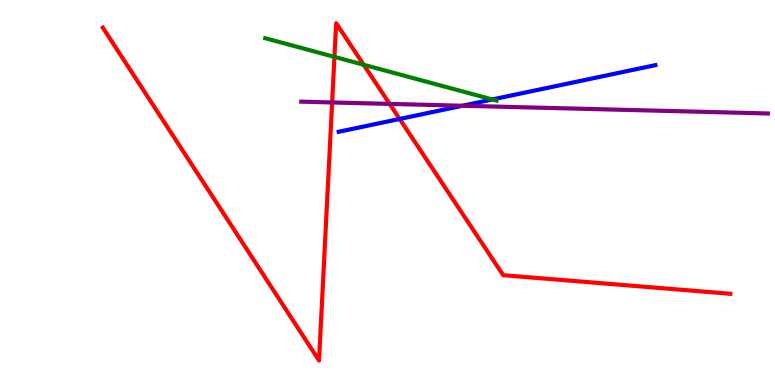[{'lines': ['blue', 'red'], 'intersections': [{'x': 5.16, 'y': 6.91}]}, {'lines': ['green', 'red'], 'intersections': [{'x': 4.32, 'y': 8.52}, {'x': 4.69, 'y': 8.32}]}, {'lines': ['purple', 'red'], 'intersections': [{'x': 4.29, 'y': 7.34}, {'x': 5.03, 'y': 7.3}]}, {'lines': ['blue', 'green'], 'intersections': [{'x': 6.35, 'y': 7.42}]}, {'lines': ['blue', 'purple'], 'intersections': [{'x': 5.97, 'y': 7.25}]}, {'lines': ['green', 'purple'], 'intersections': []}]